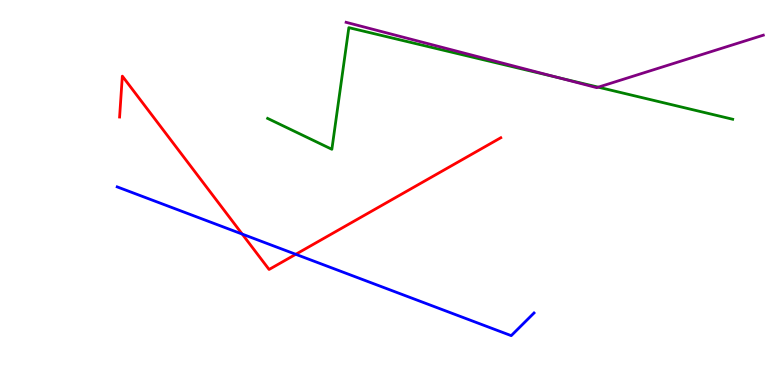[{'lines': ['blue', 'red'], 'intersections': [{'x': 3.13, 'y': 3.92}, {'x': 3.82, 'y': 3.39}]}, {'lines': ['green', 'red'], 'intersections': []}, {'lines': ['purple', 'red'], 'intersections': []}, {'lines': ['blue', 'green'], 'intersections': []}, {'lines': ['blue', 'purple'], 'intersections': []}, {'lines': ['green', 'purple'], 'intersections': [{'x': 7.2, 'y': 7.99}, {'x': 7.72, 'y': 7.74}]}]